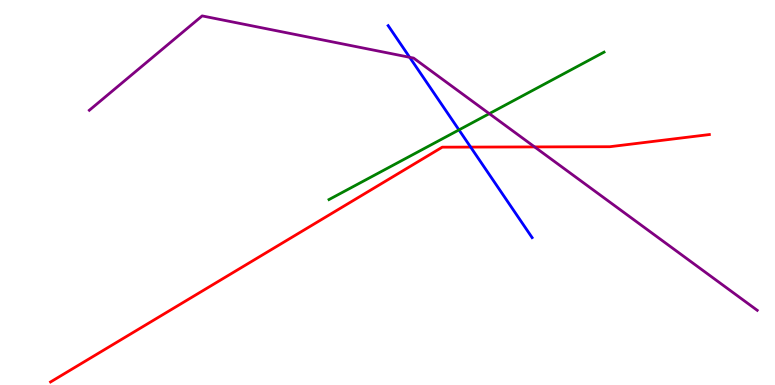[{'lines': ['blue', 'red'], 'intersections': [{'x': 6.07, 'y': 6.18}]}, {'lines': ['green', 'red'], 'intersections': []}, {'lines': ['purple', 'red'], 'intersections': [{'x': 6.9, 'y': 6.18}]}, {'lines': ['blue', 'green'], 'intersections': [{'x': 5.92, 'y': 6.63}]}, {'lines': ['blue', 'purple'], 'intersections': [{'x': 5.29, 'y': 8.51}]}, {'lines': ['green', 'purple'], 'intersections': [{'x': 6.31, 'y': 7.05}]}]